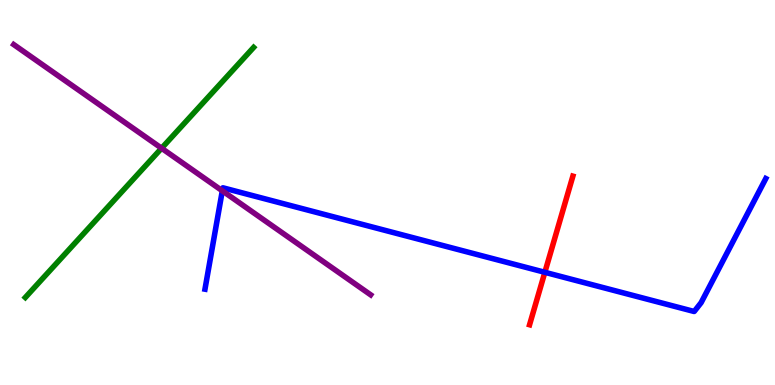[{'lines': ['blue', 'red'], 'intersections': [{'x': 7.03, 'y': 2.93}]}, {'lines': ['green', 'red'], 'intersections': []}, {'lines': ['purple', 'red'], 'intersections': []}, {'lines': ['blue', 'green'], 'intersections': []}, {'lines': ['blue', 'purple'], 'intersections': [{'x': 2.87, 'y': 5.04}]}, {'lines': ['green', 'purple'], 'intersections': [{'x': 2.08, 'y': 6.15}]}]